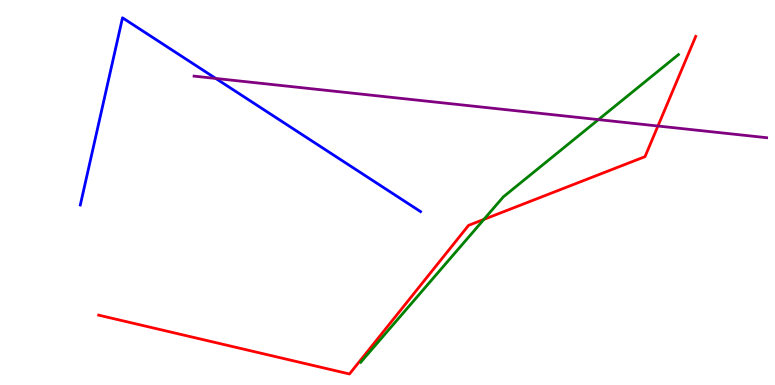[{'lines': ['blue', 'red'], 'intersections': []}, {'lines': ['green', 'red'], 'intersections': [{'x': 6.24, 'y': 4.3}]}, {'lines': ['purple', 'red'], 'intersections': [{'x': 8.49, 'y': 6.73}]}, {'lines': ['blue', 'green'], 'intersections': []}, {'lines': ['blue', 'purple'], 'intersections': [{'x': 2.78, 'y': 7.96}]}, {'lines': ['green', 'purple'], 'intersections': [{'x': 7.72, 'y': 6.89}]}]